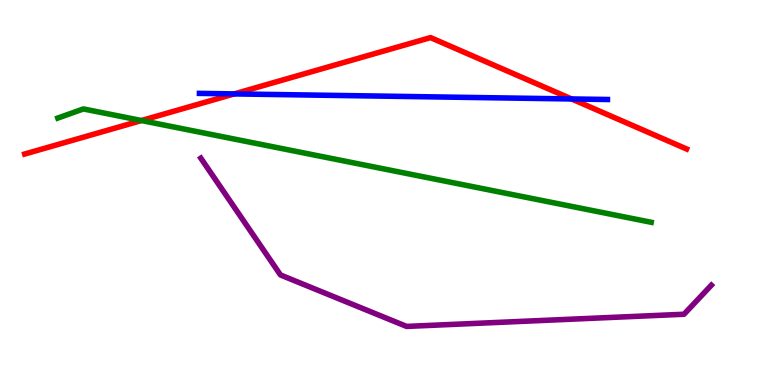[{'lines': ['blue', 'red'], 'intersections': [{'x': 3.02, 'y': 7.56}, {'x': 7.38, 'y': 7.43}]}, {'lines': ['green', 'red'], 'intersections': [{'x': 1.83, 'y': 6.87}]}, {'lines': ['purple', 'red'], 'intersections': []}, {'lines': ['blue', 'green'], 'intersections': []}, {'lines': ['blue', 'purple'], 'intersections': []}, {'lines': ['green', 'purple'], 'intersections': []}]